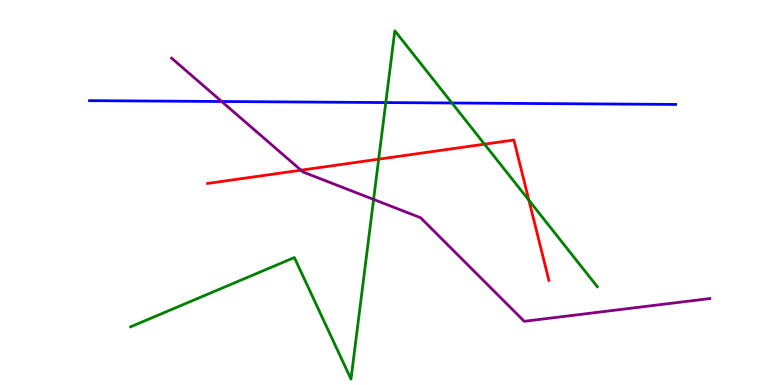[{'lines': ['blue', 'red'], 'intersections': []}, {'lines': ['green', 'red'], 'intersections': [{'x': 4.89, 'y': 5.87}, {'x': 6.25, 'y': 6.26}, {'x': 6.82, 'y': 4.8}]}, {'lines': ['purple', 'red'], 'intersections': [{'x': 3.88, 'y': 5.58}]}, {'lines': ['blue', 'green'], 'intersections': [{'x': 4.98, 'y': 7.34}, {'x': 5.83, 'y': 7.32}]}, {'lines': ['blue', 'purple'], 'intersections': [{'x': 2.86, 'y': 7.36}]}, {'lines': ['green', 'purple'], 'intersections': [{'x': 4.82, 'y': 4.82}]}]